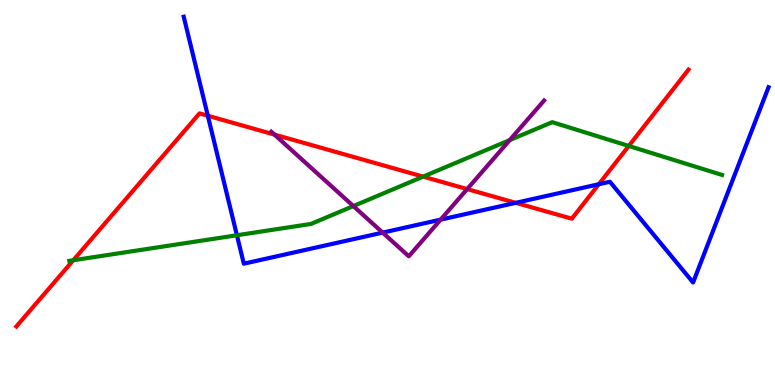[{'lines': ['blue', 'red'], 'intersections': [{'x': 2.68, 'y': 6.99}, {'x': 6.65, 'y': 4.73}, {'x': 7.73, 'y': 5.21}]}, {'lines': ['green', 'red'], 'intersections': [{'x': 0.945, 'y': 3.24}, {'x': 5.46, 'y': 5.41}, {'x': 8.11, 'y': 6.21}]}, {'lines': ['purple', 'red'], 'intersections': [{'x': 3.54, 'y': 6.5}, {'x': 6.03, 'y': 5.09}]}, {'lines': ['blue', 'green'], 'intersections': [{'x': 3.06, 'y': 3.89}]}, {'lines': ['blue', 'purple'], 'intersections': [{'x': 4.94, 'y': 3.96}, {'x': 5.69, 'y': 4.29}]}, {'lines': ['green', 'purple'], 'intersections': [{'x': 4.56, 'y': 4.65}, {'x': 6.58, 'y': 6.36}]}]